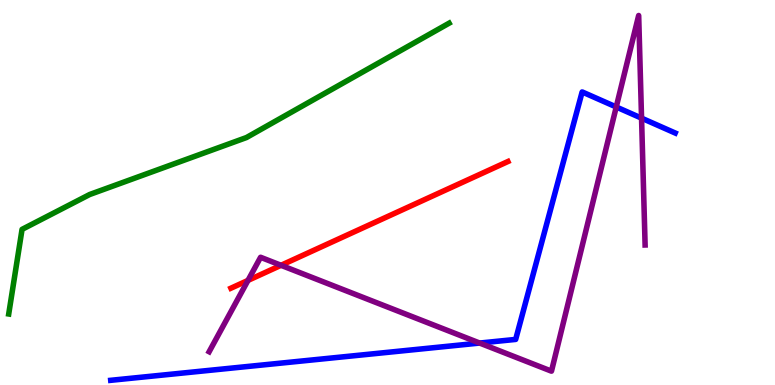[{'lines': ['blue', 'red'], 'intersections': []}, {'lines': ['green', 'red'], 'intersections': []}, {'lines': ['purple', 'red'], 'intersections': [{'x': 3.2, 'y': 2.72}, {'x': 3.63, 'y': 3.11}]}, {'lines': ['blue', 'green'], 'intersections': []}, {'lines': ['blue', 'purple'], 'intersections': [{'x': 6.19, 'y': 1.09}, {'x': 7.95, 'y': 7.22}, {'x': 8.28, 'y': 6.93}]}, {'lines': ['green', 'purple'], 'intersections': []}]